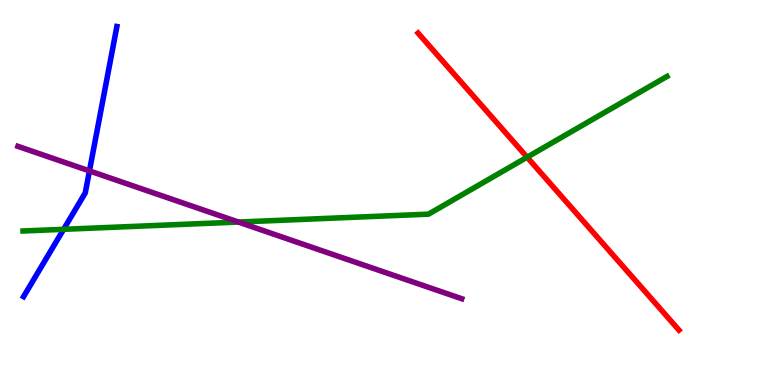[{'lines': ['blue', 'red'], 'intersections': []}, {'lines': ['green', 'red'], 'intersections': [{'x': 6.8, 'y': 5.92}]}, {'lines': ['purple', 'red'], 'intersections': []}, {'lines': ['blue', 'green'], 'intersections': [{'x': 0.821, 'y': 4.04}]}, {'lines': ['blue', 'purple'], 'intersections': [{'x': 1.15, 'y': 5.56}]}, {'lines': ['green', 'purple'], 'intersections': [{'x': 3.08, 'y': 4.23}]}]